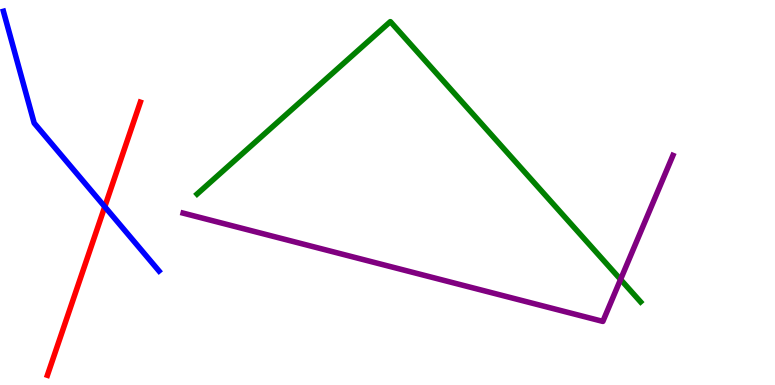[{'lines': ['blue', 'red'], 'intersections': [{'x': 1.35, 'y': 4.63}]}, {'lines': ['green', 'red'], 'intersections': []}, {'lines': ['purple', 'red'], 'intersections': []}, {'lines': ['blue', 'green'], 'intersections': []}, {'lines': ['blue', 'purple'], 'intersections': []}, {'lines': ['green', 'purple'], 'intersections': [{'x': 8.01, 'y': 2.74}]}]